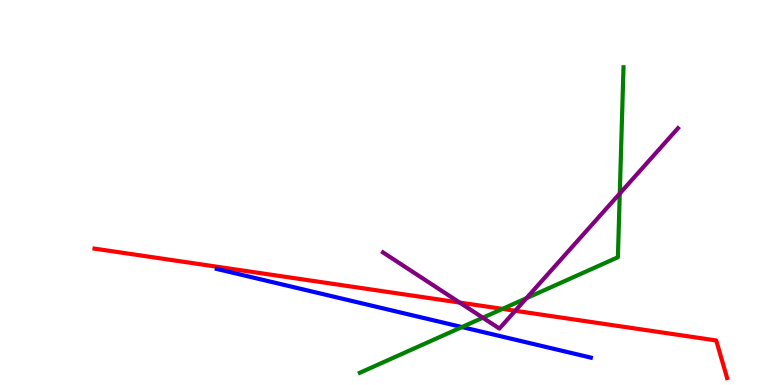[{'lines': ['blue', 'red'], 'intersections': []}, {'lines': ['green', 'red'], 'intersections': [{'x': 6.48, 'y': 1.98}]}, {'lines': ['purple', 'red'], 'intersections': [{'x': 5.93, 'y': 2.14}, {'x': 6.65, 'y': 1.93}]}, {'lines': ['blue', 'green'], 'intersections': [{'x': 5.96, 'y': 1.51}]}, {'lines': ['blue', 'purple'], 'intersections': []}, {'lines': ['green', 'purple'], 'intersections': [{'x': 6.23, 'y': 1.75}, {'x': 6.79, 'y': 2.25}, {'x': 8.0, 'y': 4.97}]}]